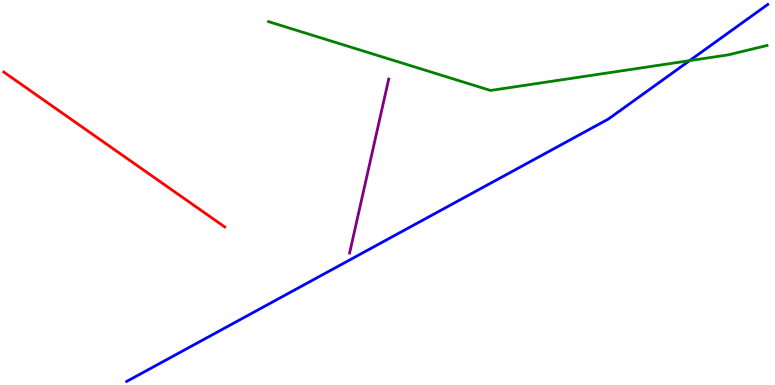[{'lines': ['blue', 'red'], 'intersections': []}, {'lines': ['green', 'red'], 'intersections': []}, {'lines': ['purple', 'red'], 'intersections': []}, {'lines': ['blue', 'green'], 'intersections': [{'x': 8.9, 'y': 8.42}]}, {'lines': ['blue', 'purple'], 'intersections': []}, {'lines': ['green', 'purple'], 'intersections': []}]